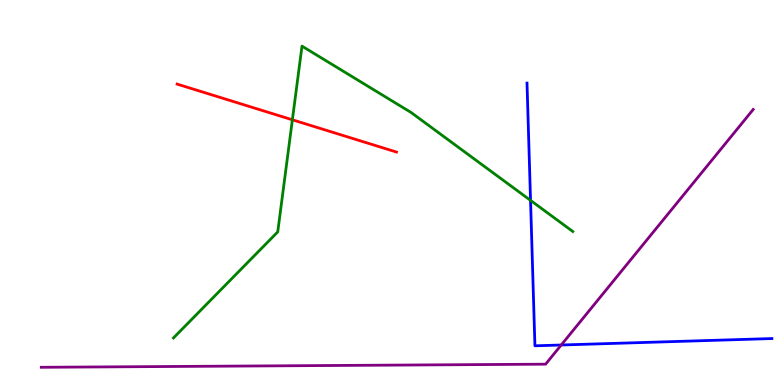[{'lines': ['blue', 'red'], 'intersections': []}, {'lines': ['green', 'red'], 'intersections': [{'x': 3.77, 'y': 6.89}]}, {'lines': ['purple', 'red'], 'intersections': []}, {'lines': ['blue', 'green'], 'intersections': [{'x': 6.85, 'y': 4.8}]}, {'lines': ['blue', 'purple'], 'intersections': [{'x': 7.24, 'y': 1.04}]}, {'lines': ['green', 'purple'], 'intersections': []}]